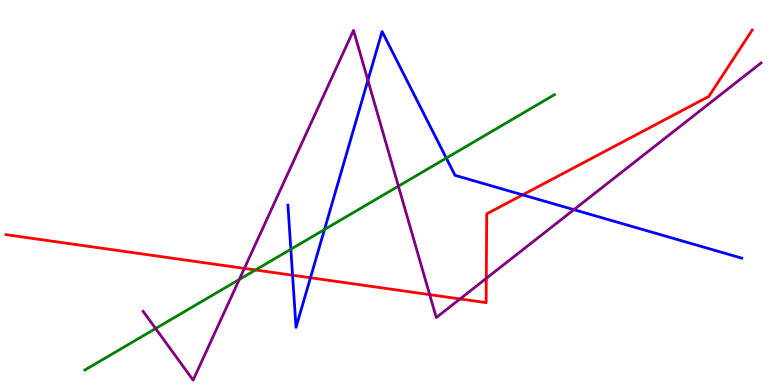[{'lines': ['blue', 'red'], 'intersections': [{'x': 3.77, 'y': 2.85}, {'x': 4.01, 'y': 2.79}, {'x': 6.74, 'y': 4.94}]}, {'lines': ['green', 'red'], 'intersections': [{'x': 3.3, 'y': 2.99}]}, {'lines': ['purple', 'red'], 'intersections': [{'x': 3.15, 'y': 3.03}, {'x': 5.54, 'y': 2.35}, {'x': 5.94, 'y': 2.24}, {'x': 6.27, 'y': 2.77}]}, {'lines': ['blue', 'green'], 'intersections': [{'x': 3.75, 'y': 3.53}, {'x': 4.19, 'y': 4.04}, {'x': 5.76, 'y': 5.89}]}, {'lines': ['blue', 'purple'], 'intersections': [{'x': 4.75, 'y': 7.91}, {'x': 7.41, 'y': 4.55}]}, {'lines': ['green', 'purple'], 'intersections': [{'x': 2.01, 'y': 1.47}, {'x': 3.09, 'y': 2.74}, {'x': 5.14, 'y': 5.16}]}]